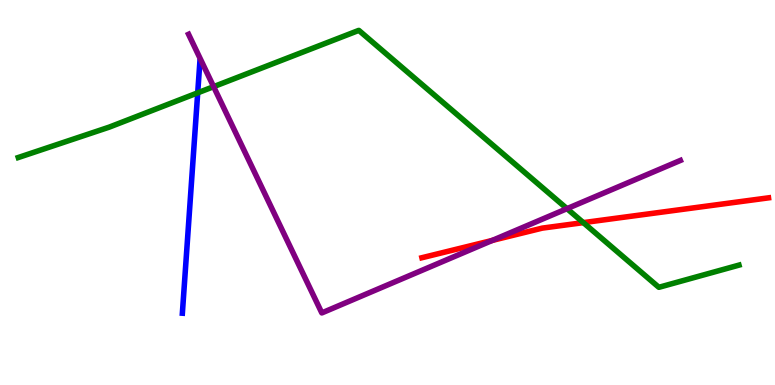[{'lines': ['blue', 'red'], 'intersections': []}, {'lines': ['green', 'red'], 'intersections': [{'x': 7.53, 'y': 4.22}]}, {'lines': ['purple', 'red'], 'intersections': [{'x': 6.35, 'y': 3.76}]}, {'lines': ['blue', 'green'], 'intersections': [{'x': 2.55, 'y': 7.59}]}, {'lines': ['blue', 'purple'], 'intersections': []}, {'lines': ['green', 'purple'], 'intersections': [{'x': 2.76, 'y': 7.75}, {'x': 7.32, 'y': 4.58}]}]